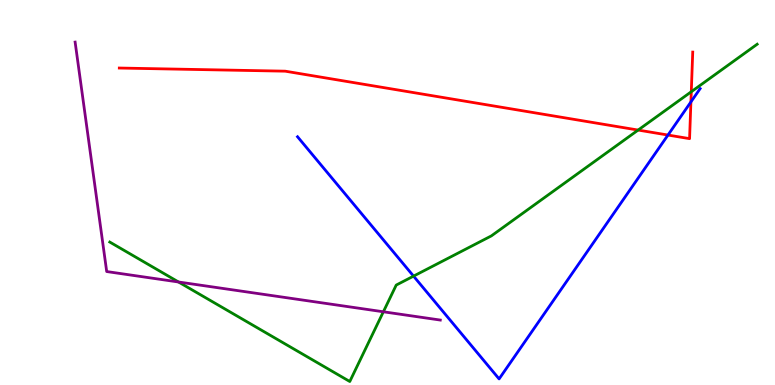[{'lines': ['blue', 'red'], 'intersections': [{'x': 8.62, 'y': 6.49}, {'x': 8.92, 'y': 7.35}]}, {'lines': ['green', 'red'], 'intersections': [{'x': 8.23, 'y': 6.62}, {'x': 8.92, 'y': 7.62}]}, {'lines': ['purple', 'red'], 'intersections': []}, {'lines': ['blue', 'green'], 'intersections': [{'x': 5.34, 'y': 2.83}]}, {'lines': ['blue', 'purple'], 'intersections': []}, {'lines': ['green', 'purple'], 'intersections': [{'x': 2.3, 'y': 2.68}, {'x': 4.95, 'y': 1.9}]}]